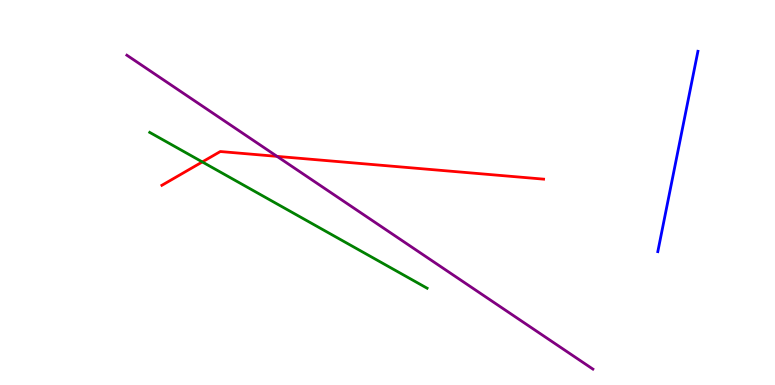[{'lines': ['blue', 'red'], 'intersections': []}, {'lines': ['green', 'red'], 'intersections': [{'x': 2.61, 'y': 5.79}]}, {'lines': ['purple', 'red'], 'intersections': [{'x': 3.57, 'y': 5.94}]}, {'lines': ['blue', 'green'], 'intersections': []}, {'lines': ['blue', 'purple'], 'intersections': []}, {'lines': ['green', 'purple'], 'intersections': []}]